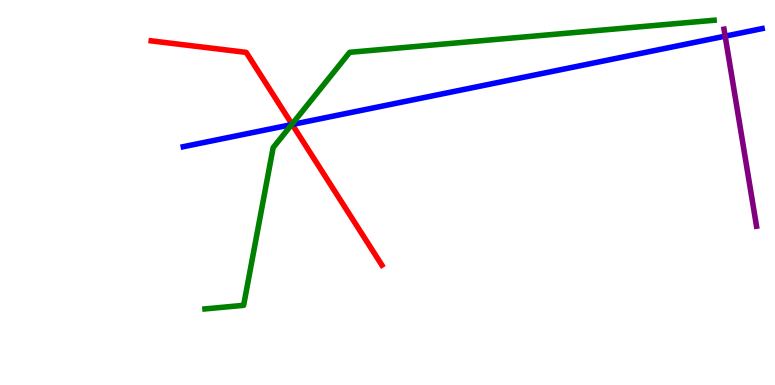[{'lines': ['blue', 'red'], 'intersections': [{'x': 3.77, 'y': 6.77}]}, {'lines': ['green', 'red'], 'intersections': [{'x': 3.77, 'y': 6.77}]}, {'lines': ['purple', 'red'], 'intersections': []}, {'lines': ['blue', 'green'], 'intersections': [{'x': 3.76, 'y': 6.76}]}, {'lines': ['blue', 'purple'], 'intersections': [{'x': 9.36, 'y': 9.06}]}, {'lines': ['green', 'purple'], 'intersections': []}]